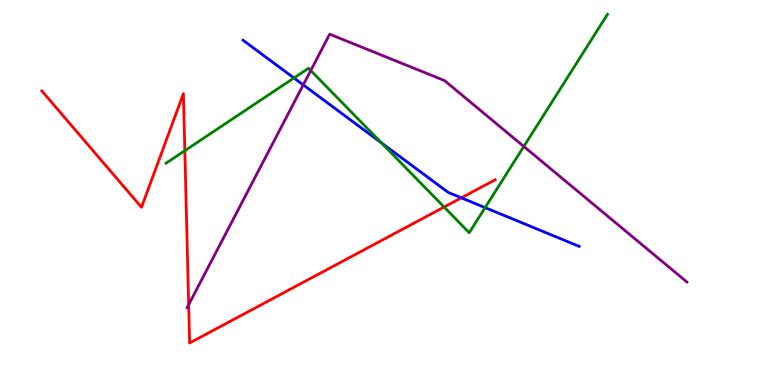[{'lines': ['blue', 'red'], 'intersections': [{'x': 5.95, 'y': 4.86}]}, {'lines': ['green', 'red'], 'intersections': [{'x': 2.38, 'y': 6.09}, {'x': 5.73, 'y': 4.62}]}, {'lines': ['purple', 'red'], 'intersections': [{'x': 2.43, 'y': 2.08}]}, {'lines': ['blue', 'green'], 'intersections': [{'x': 3.79, 'y': 7.97}, {'x': 4.92, 'y': 6.29}, {'x': 6.26, 'y': 4.61}]}, {'lines': ['blue', 'purple'], 'intersections': [{'x': 3.91, 'y': 7.79}]}, {'lines': ['green', 'purple'], 'intersections': [{'x': 4.01, 'y': 8.17}, {'x': 6.76, 'y': 6.2}]}]